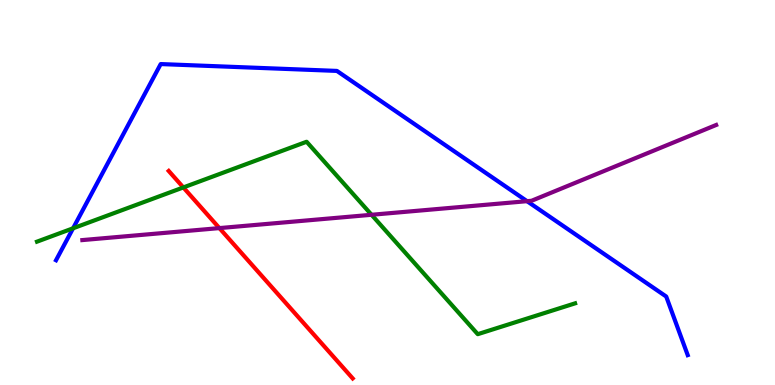[{'lines': ['blue', 'red'], 'intersections': []}, {'lines': ['green', 'red'], 'intersections': [{'x': 2.37, 'y': 5.13}]}, {'lines': ['purple', 'red'], 'intersections': [{'x': 2.83, 'y': 4.08}]}, {'lines': ['blue', 'green'], 'intersections': [{'x': 0.943, 'y': 4.07}]}, {'lines': ['blue', 'purple'], 'intersections': [{'x': 6.8, 'y': 4.77}]}, {'lines': ['green', 'purple'], 'intersections': [{'x': 4.79, 'y': 4.42}]}]